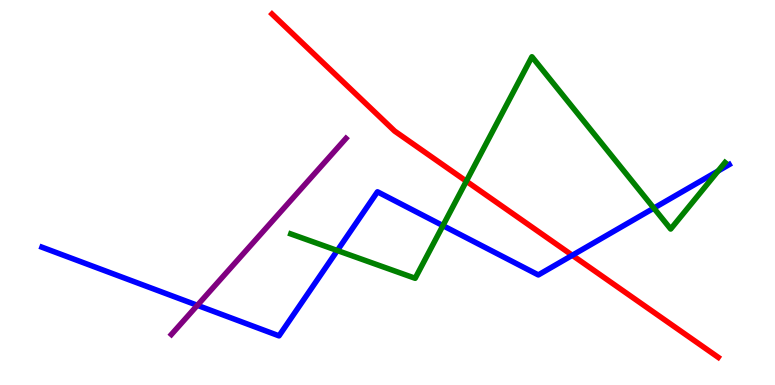[{'lines': ['blue', 'red'], 'intersections': [{'x': 7.38, 'y': 3.37}]}, {'lines': ['green', 'red'], 'intersections': [{'x': 6.02, 'y': 5.29}]}, {'lines': ['purple', 'red'], 'intersections': []}, {'lines': ['blue', 'green'], 'intersections': [{'x': 4.35, 'y': 3.49}, {'x': 5.72, 'y': 4.14}, {'x': 8.44, 'y': 4.59}, {'x': 9.27, 'y': 5.56}]}, {'lines': ['blue', 'purple'], 'intersections': [{'x': 2.55, 'y': 2.07}]}, {'lines': ['green', 'purple'], 'intersections': []}]